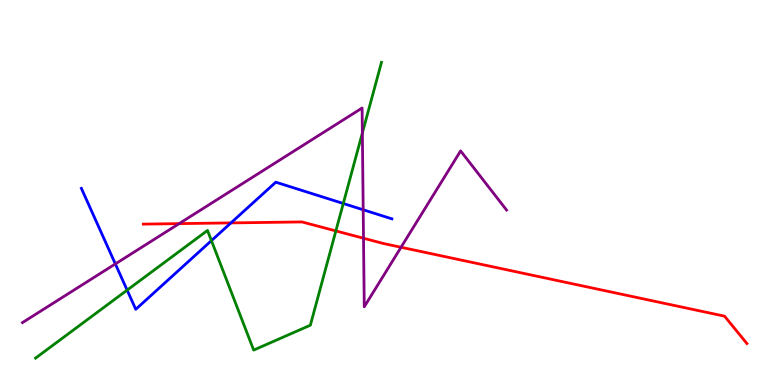[{'lines': ['blue', 'red'], 'intersections': [{'x': 2.98, 'y': 4.21}]}, {'lines': ['green', 'red'], 'intersections': [{'x': 4.33, 'y': 4.0}]}, {'lines': ['purple', 'red'], 'intersections': [{'x': 2.31, 'y': 4.19}, {'x': 4.69, 'y': 3.81}, {'x': 5.17, 'y': 3.58}]}, {'lines': ['blue', 'green'], 'intersections': [{'x': 1.64, 'y': 2.46}, {'x': 2.73, 'y': 3.75}, {'x': 4.43, 'y': 4.71}]}, {'lines': ['blue', 'purple'], 'intersections': [{'x': 1.49, 'y': 3.14}, {'x': 4.69, 'y': 4.55}]}, {'lines': ['green', 'purple'], 'intersections': [{'x': 4.68, 'y': 6.55}]}]